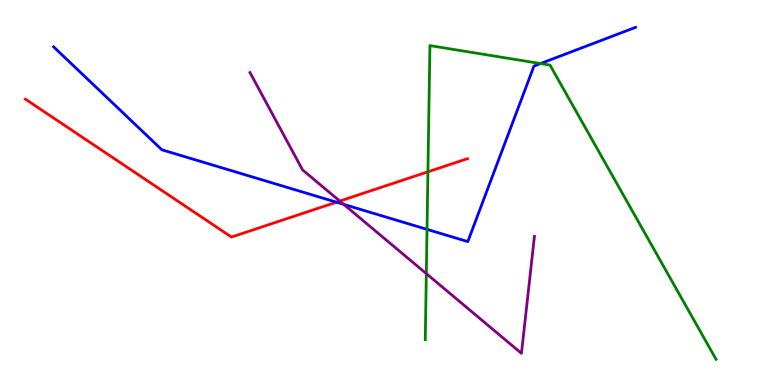[{'lines': ['blue', 'red'], 'intersections': [{'x': 4.34, 'y': 4.75}]}, {'lines': ['green', 'red'], 'intersections': [{'x': 5.52, 'y': 5.54}]}, {'lines': ['purple', 'red'], 'intersections': [{'x': 4.38, 'y': 4.78}]}, {'lines': ['blue', 'green'], 'intersections': [{'x': 5.51, 'y': 4.04}, {'x': 6.97, 'y': 8.35}]}, {'lines': ['blue', 'purple'], 'intersections': [{'x': 4.43, 'y': 4.69}]}, {'lines': ['green', 'purple'], 'intersections': [{'x': 5.5, 'y': 2.89}]}]